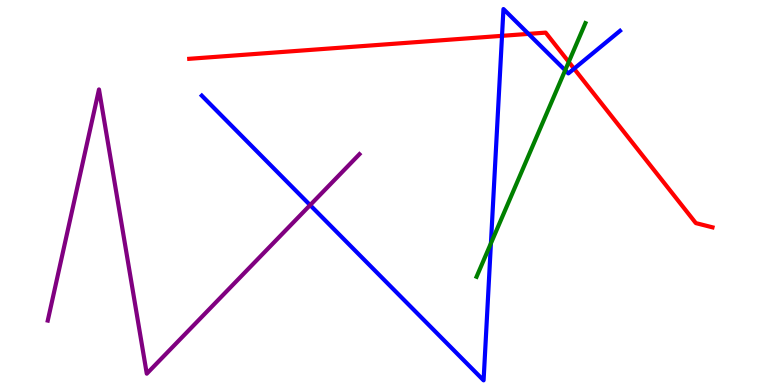[{'lines': ['blue', 'red'], 'intersections': [{'x': 6.48, 'y': 9.07}, {'x': 6.82, 'y': 9.12}, {'x': 7.41, 'y': 8.22}]}, {'lines': ['green', 'red'], 'intersections': [{'x': 7.34, 'y': 8.39}]}, {'lines': ['purple', 'red'], 'intersections': []}, {'lines': ['blue', 'green'], 'intersections': [{'x': 6.33, 'y': 3.68}, {'x': 7.29, 'y': 8.18}]}, {'lines': ['blue', 'purple'], 'intersections': [{'x': 4.0, 'y': 4.67}]}, {'lines': ['green', 'purple'], 'intersections': []}]